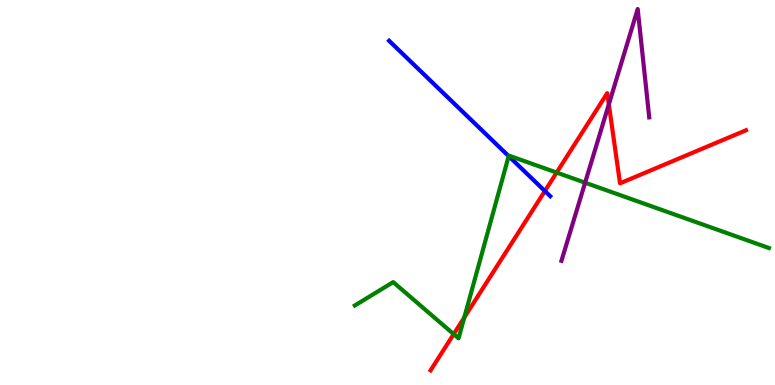[{'lines': ['blue', 'red'], 'intersections': [{'x': 7.03, 'y': 5.04}]}, {'lines': ['green', 'red'], 'intersections': [{'x': 5.85, 'y': 1.32}, {'x': 5.99, 'y': 1.75}, {'x': 7.18, 'y': 5.52}]}, {'lines': ['purple', 'red'], 'intersections': [{'x': 7.86, 'y': 7.29}]}, {'lines': ['blue', 'green'], 'intersections': [{'x': 6.56, 'y': 5.94}]}, {'lines': ['blue', 'purple'], 'intersections': []}, {'lines': ['green', 'purple'], 'intersections': [{'x': 7.55, 'y': 5.25}]}]